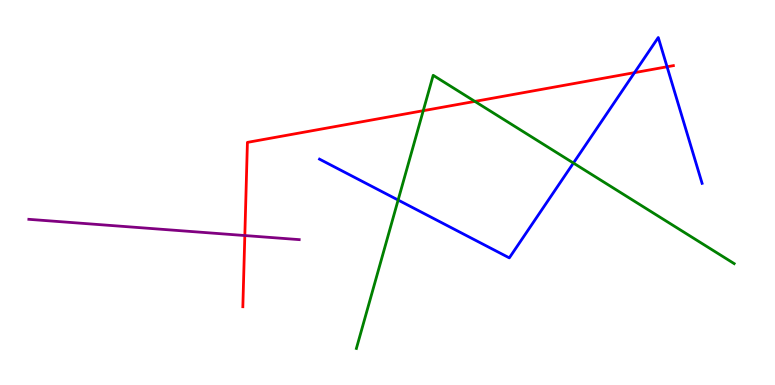[{'lines': ['blue', 'red'], 'intersections': [{'x': 8.19, 'y': 8.11}, {'x': 8.61, 'y': 8.27}]}, {'lines': ['green', 'red'], 'intersections': [{'x': 5.46, 'y': 7.12}, {'x': 6.13, 'y': 7.37}]}, {'lines': ['purple', 'red'], 'intersections': [{'x': 3.16, 'y': 3.88}]}, {'lines': ['blue', 'green'], 'intersections': [{'x': 5.14, 'y': 4.8}, {'x': 7.4, 'y': 5.77}]}, {'lines': ['blue', 'purple'], 'intersections': []}, {'lines': ['green', 'purple'], 'intersections': []}]